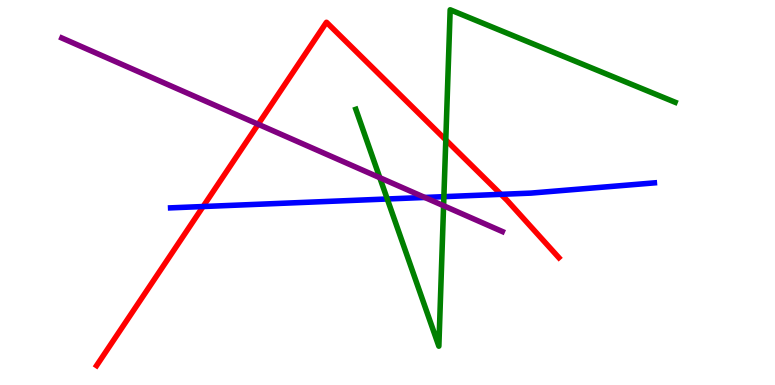[{'lines': ['blue', 'red'], 'intersections': [{'x': 2.62, 'y': 4.64}, {'x': 6.46, 'y': 4.95}]}, {'lines': ['green', 'red'], 'intersections': [{'x': 5.75, 'y': 6.37}]}, {'lines': ['purple', 'red'], 'intersections': [{'x': 3.33, 'y': 6.77}]}, {'lines': ['blue', 'green'], 'intersections': [{'x': 5.0, 'y': 4.83}, {'x': 5.73, 'y': 4.89}]}, {'lines': ['blue', 'purple'], 'intersections': [{'x': 5.48, 'y': 4.87}]}, {'lines': ['green', 'purple'], 'intersections': [{'x': 4.9, 'y': 5.38}, {'x': 5.72, 'y': 4.66}]}]